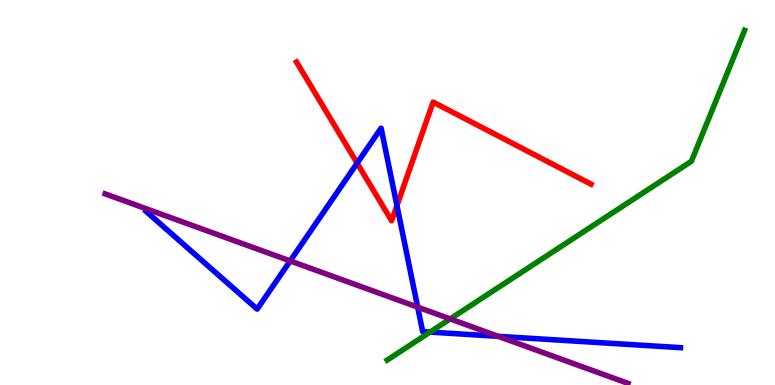[{'lines': ['blue', 'red'], 'intersections': [{'x': 4.61, 'y': 5.76}, {'x': 5.12, 'y': 4.66}]}, {'lines': ['green', 'red'], 'intersections': []}, {'lines': ['purple', 'red'], 'intersections': []}, {'lines': ['blue', 'green'], 'intersections': [{'x': 5.55, 'y': 1.37}]}, {'lines': ['blue', 'purple'], 'intersections': [{'x': 3.74, 'y': 3.22}, {'x': 5.39, 'y': 2.02}, {'x': 6.43, 'y': 1.26}]}, {'lines': ['green', 'purple'], 'intersections': [{'x': 5.81, 'y': 1.72}]}]